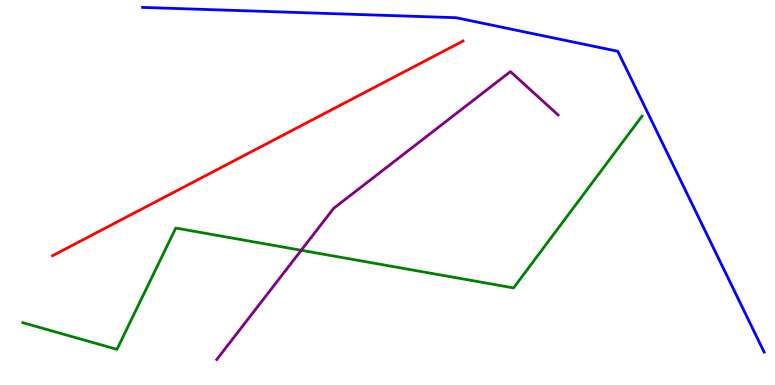[{'lines': ['blue', 'red'], 'intersections': []}, {'lines': ['green', 'red'], 'intersections': []}, {'lines': ['purple', 'red'], 'intersections': []}, {'lines': ['blue', 'green'], 'intersections': []}, {'lines': ['blue', 'purple'], 'intersections': []}, {'lines': ['green', 'purple'], 'intersections': [{'x': 3.89, 'y': 3.5}]}]